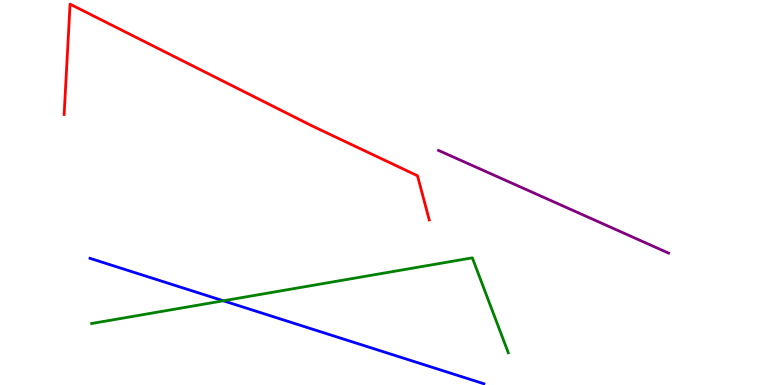[{'lines': ['blue', 'red'], 'intersections': []}, {'lines': ['green', 'red'], 'intersections': []}, {'lines': ['purple', 'red'], 'intersections': []}, {'lines': ['blue', 'green'], 'intersections': [{'x': 2.88, 'y': 2.19}]}, {'lines': ['blue', 'purple'], 'intersections': []}, {'lines': ['green', 'purple'], 'intersections': []}]